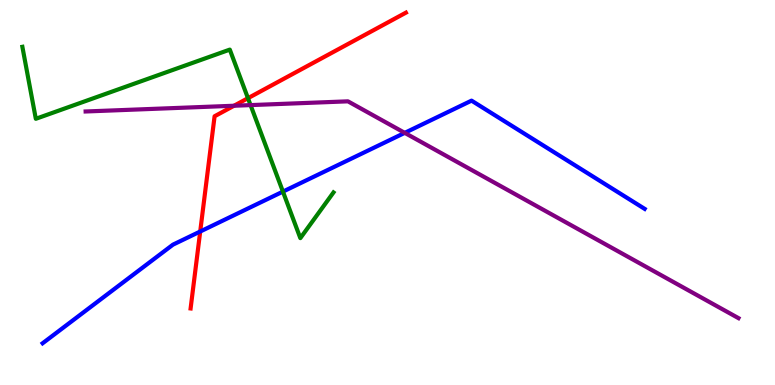[{'lines': ['blue', 'red'], 'intersections': [{'x': 2.58, 'y': 3.99}]}, {'lines': ['green', 'red'], 'intersections': [{'x': 3.2, 'y': 7.45}]}, {'lines': ['purple', 'red'], 'intersections': [{'x': 3.02, 'y': 7.25}]}, {'lines': ['blue', 'green'], 'intersections': [{'x': 3.65, 'y': 5.02}]}, {'lines': ['blue', 'purple'], 'intersections': [{'x': 5.22, 'y': 6.55}]}, {'lines': ['green', 'purple'], 'intersections': [{'x': 3.23, 'y': 7.27}]}]